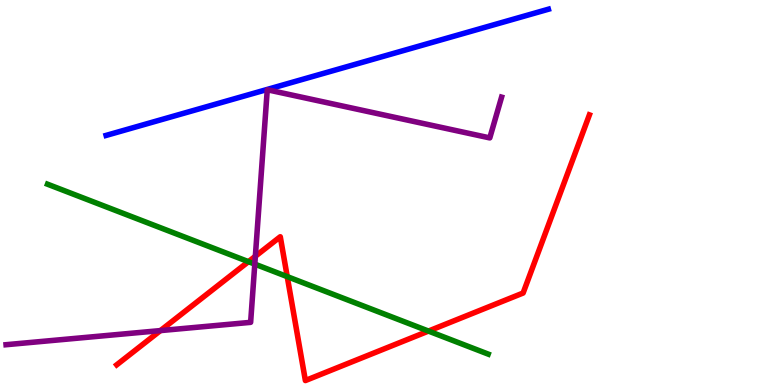[{'lines': ['blue', 'red'], 'intersections': []}, {'lines': ['green', 'red'], 'intersections': [{'x': 3.21, 'y': 3.2}, {'x': 3.71, 'y': 2.81}, {'x': 5.53, 'y': 1.4}]}, {'lines': ['purple', 'red'], 'intersections': [{'x': 2.07, 'y': 1.41}, {'x': 3.29, 'y': 3.34}]}, {'lines': ['blue', 'green'], 'intersections': []}, {'lines': ['blue', 'purple'], 'intersections': []}, {'lines': ['green', 'purple'], 'intersections': [{'x': 3.29, 'y': 3.14}]}]